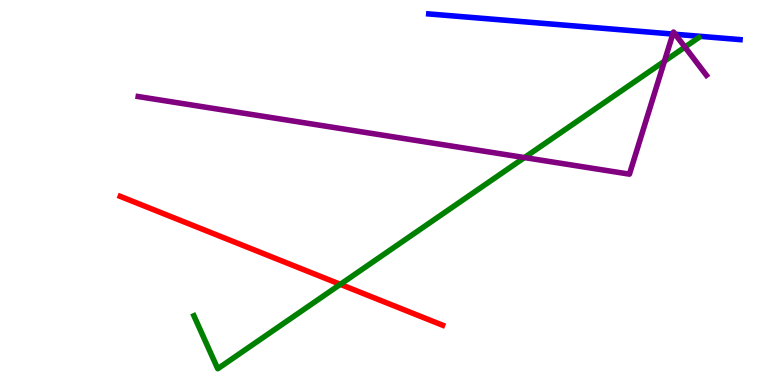[{'lines': ['blue', 'red'], 'intersections': []}, {'lines': ['green', 'red'], 'intersections': [{'x': 4.39, 'y': 2.61}]}, {'lines': ['purple', 'red'], 'intersections': []}, {'lines': ['blue', 'green'], 'intersections': []}, {'lines': ['blue', 'purple'], 'intersections': [{'x': 8.68, 'y': 9.12}, {'x': 8.71, 'y': 9.11}]}, {'lines': ['green', 'purple'], 'intersections': [{'x': 6.77, 'y': 5.91}, {'x': 8.57, 'y': 8.41}, {'x': 8.84, 'y': 8.78}]}]